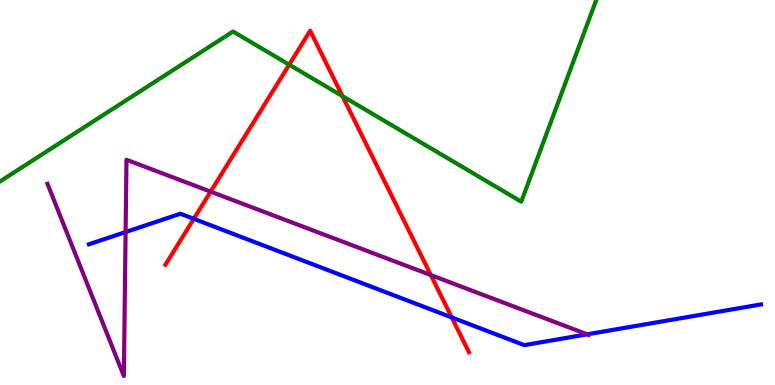[{'lines': ['blue', 'red'], 'intersections': [{'x': 2.5, 'y': 4.32}, {'x': 5.83, 'y': 1.75}]}, {'lines': ['green', 'red'], 'intersections': [{'x': 3.73, 'y': 8.32}, {'x': 4.42, 'y': 7.5}]}, {'lines': ['purple', 'red'], 'intersections': [{'x': 2.72, 'y': 5.02}, {'x': 5.56, 'y': 2.86}]}, {'lines': ['blue', 'green'], 'intersections': []}, {'lines': ['blue', 'purple'], 'intersections': [{'x': 1.62, 'y': 3.97}, {'x': 7.58, 'y': 1.32}]}, {'lines': ['green', 'purple'], 'intersections': []}]